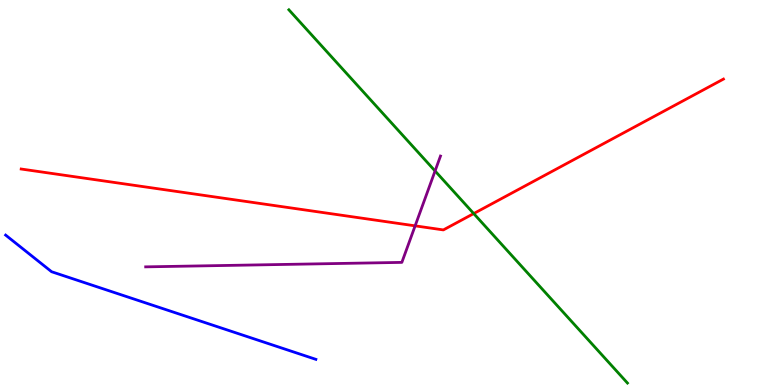[{'lines': ['blue', 'red'], 'intersections': []}, {'lines': ['green', 'red'], 'intersections': [{'x': 6.11, 'y': 4.45}]}, {'lines': ['purple', 'red'], 'intersections': [{'x': 5.36, 'y': 4.13}]}, {'lines': ['blue', 'green'], 'intersections': []}, {'lines': ['blue', 'purple'], 'intersections': []}, {'lines': ['green', 'purple'], 'intersections': [{'x': 5.61, 'y': 5.56}]}]